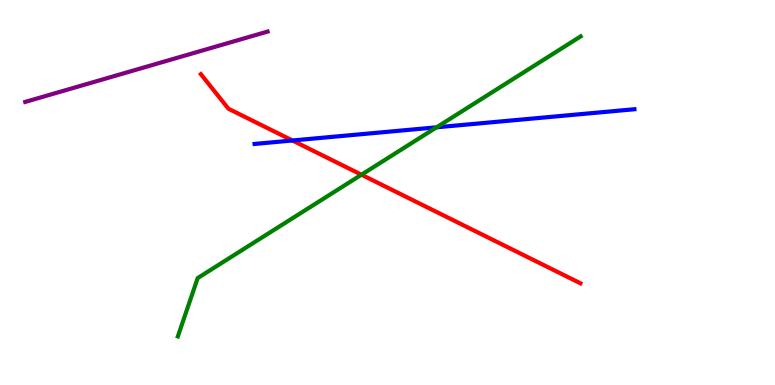[{'lines': ['blue', 'red'], 'intersections': [{'x': 3.77, 'y': 6.35}]}, {'lines': ['green', 'red'], 'intersections': [{'x': 4.66, 'y': 5.46}]}, {'lines': ['purple', 'red'], 'intersections': []}, {'lines': ['blue', 'green'], 'intersections': [{'x': 5.63, 'y': 6.69}]}, {'lines': ['blue', 'purple'], 'intersections': []}, {'lines': ['green', 'purple'], 'intersections': []}]